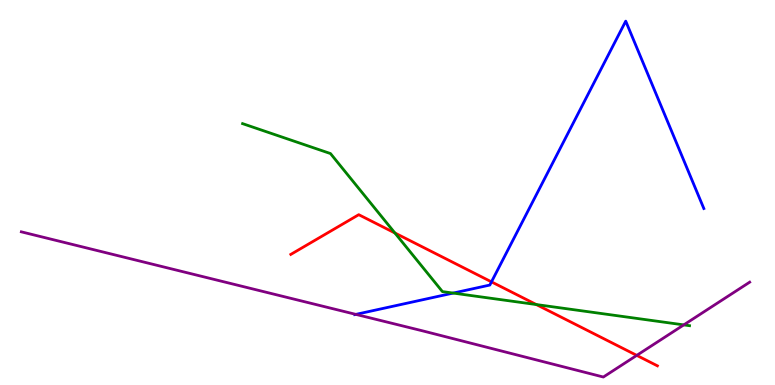[{'lines': ['blue', 'red'], 'intersections': [{'x': 6.34, 'y': 2.68}]}, {'lines': ['green', 'red'], 'intersections': [{'x': 5.1, 'y': 3.95}, {'x': 6.92, 'y': 2.09}]}, {'lines': ['purple', 'red'], 'intersections': [{'x': 8.22, 'y': 0.769}]}, {'lines': ['blue', 'green'], 'intersections': [{'x': 5.85, 'y': 2.39}]}, {'lines': ['blue', 'purple'], 'intersections': [{'x': 4.59, 'y': 1.83}]}, {'lines': ['green', 'purple'], 'intersections': [{'x': 8.82, 'y': 1.56}]}]